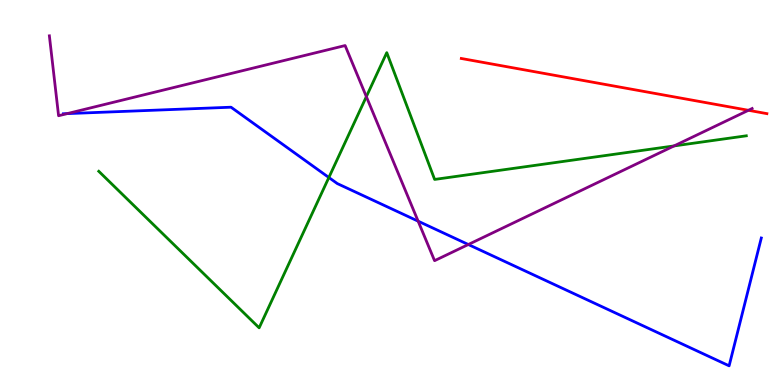[{'lines': ['blue', 'red'], 'intersections': []}, {'lines': ['green', 'red'], 'intersections': []}, {'lines': ['purple', 'red'], 'intersections': [{'x': 9.66, 'y': 7.14}]}, {'lines': ['blue', 'green'], 'intersections': [{'x': 4.24, 'y': 5.39}]}, {'lines': ['blue', 'purple'], 'intersections': [{'x': 0.867, 'y': 7.05}, {'x': 5.4, 'y': 4.26}, {'x': 6.04, 'y': 3.65}]}, {'lines': ['green', 'purple'], 'intersections': [{'x': 4.73, 'y': 7.49}, {'x': 8.7, 'y': 6.21}]}]